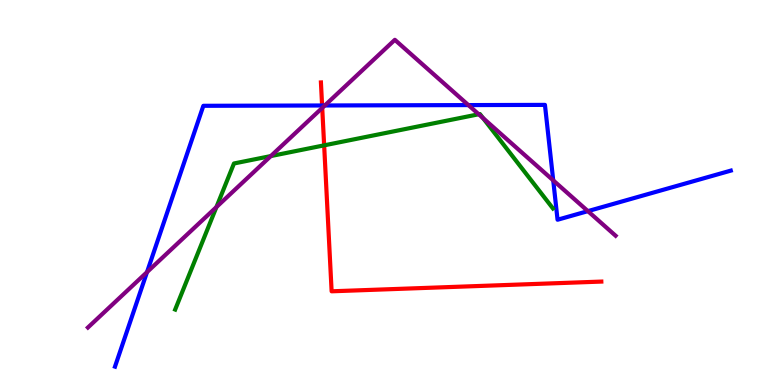[{'lines': ['blue', 'red'], 'intersections': [{'x': 4.16, 'y': 7.26}]}, {'lines': ['green', 'red'], 'intersections': [{'x': 4.18, 'y': 6.22}]}, {'lines': ['purple', 'red'], 'intersections': [{'x': 4.16, 'y': 7.2}]}, {'lines': ['blue', 'green'], 'intersections': []}, {'lines': ['blue', 'purple'], 'intersections': [{'x': 1.9, 'y': 2.93}, {'x': 4.19, 'y': 7.26}, {'x': 6.04, 'y': 7.27}, {'x': 7.14, 'y': 5.32}, {'x': 7.59, 'y': 4.52}]}, {'lines': ['green', 'purple'], 'intersections': [{'x': 2.79, 'y': 4.62}, {'x': 3.49, 'y': 5.95}, {'x': 6.18, 'y': 7.03}, {'x': 6.23, 'y': 6.93}]}]